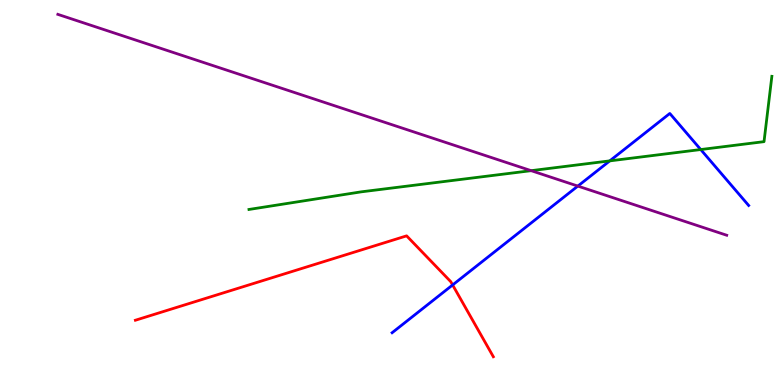[{'lines': ['blue', 'red'], 'intersections': [{'x': 5.84, 'y': 2.6}]}, {'lines': ['green', 'red'], 'intersections': []}, {'lines': ['purple', 'red'], 'intersections': []}, {'lines': ['blue', 'green'], 'intersections': [{'x': 7.87, 'y': 5.82}, {'x': 9.04, 'y': 6.12}]}, {'lines': ['blue', 'purple'], 'intersections': [{'x': 7.46, 'y': 5.17}]}, {'lines': ['green', 'purple'], 'intersections': [{'x': 6.85, 'y': 5.57}]}]